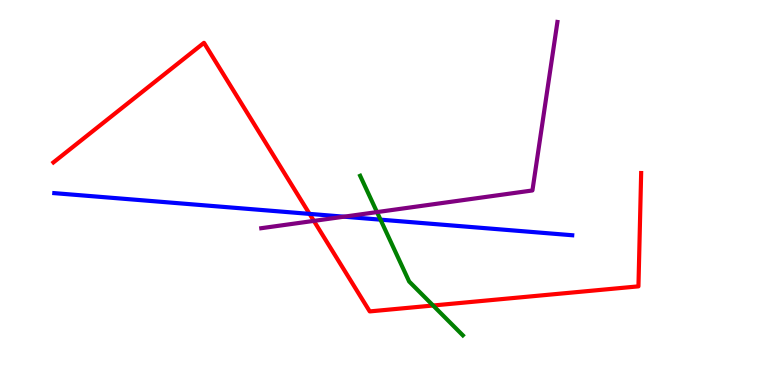[{'lines': ['blue', 'red'], 'intersections': [{'x': 3.99, 'y': 4.44}]}, {'lines': ['green', 'red'], 'intersections': [{'x': 5.59, 'y': 2.06}]}, {'lines': ['purple', 'red'], 'intersections': [{'x': 4.05, 'y': 4.26}]}, {'lines': ['blue', 'green'], 'intersections': [{'x': 4.91, 'y': 4.29}]}, {'lines': ['blue', 'purple'], 'intersections': [{'x': 4.44, 'y': 4.37}]}, {'lines': ['green', 'purple'], 'intersections': [{'x': 4.86, 'y': 4.49}]}]